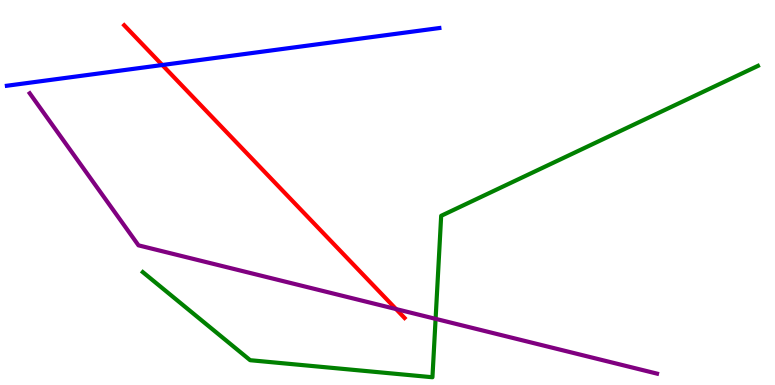[{'lines': ['blue', 'red'], 'intersections': [{'x': 2.09, 'y': 8.31}]}, {'lines': ['green', 'red'], 'intersections': []}, {'lines': ['purple', 'red'], 'intersections': [{'x': 5.11, 'y': 1.97}]}, {'lines': ['blue', 'green'], 'intersections': []}, {'lines': ['blue', 'purple'], 'intersections': []}, {'lines': ['green', 'purple'], 'intersections': [{'x': 5.62, 'y': 1.72}]}]